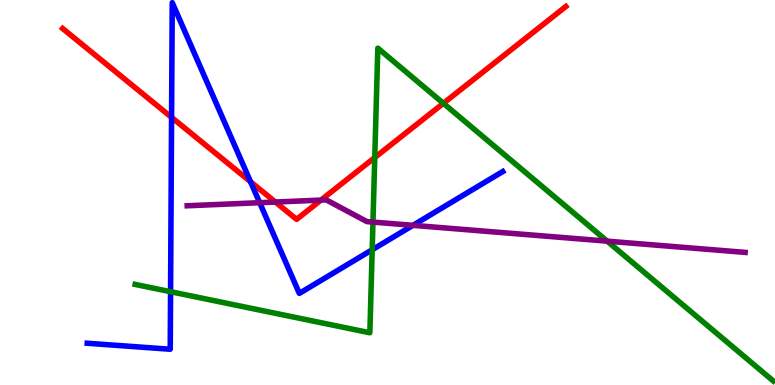[{'lines': ['blue', 'red'], 'intersections': [{'x': 2.21, 'y': 6.95}, {'x': 3.23, 'y': 5.28}]}, {'lines': ['green', 'red'], 'intersections': [{'x': 4.84, 'y': 5.91}, {'x': 5.72, 'y': 7.32}]}, {'lines': ['purple', 'red'], 'intersections': [{'x': 3.55, 'y': 4.75}, {'x': 4.14, 'y': 4.8}]}, {'lines': ['blue', 'green'], 'intersections': [{'x': 2.2, 'y': 2.42}, {'x': 4.8, 'y': 3.51}]}, {'lines': ['blue', 'purple'], 'intersections': [{'x': 3.35, 'y': 4.74}, {'x': 5.33, 'y': 4.15}]}, {'lines': ['green', 'purple'], 'intersections': [{'x': 4.81, 'y': 4.23}, {'x': 7.83, 'y': 3.74}]}]